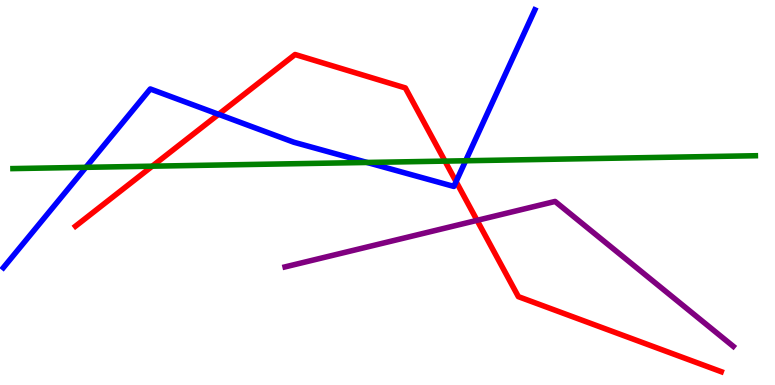[{'lines': ['blue', 'red'], 'intersections': [{'x': 2.82, 'y': 7.03}, {'x': 5.88, 'y': 5.28}]}, {'lines': ['green', 'red'], 'intersections': [{'x': 1.96, 'y': 5.68}, {'x': 5.74, 'y': 5.82}]}, {'lines': ['purple', 'red'], 'intersections': [{'x': 6.16, 'y': 4.28}]}, {'lines': ['blue', 'green'], 'intersections': [{'x': 1.11, 'y': 5.65}, {'x': 4.74, 'y': 5.78}, {'x': 6.01, 'y': 5.82}]}, {'lines': ['blue', 'purple'], 'intersections': []}, {'lines': ['green', 'purple'], 'intersections': []}]